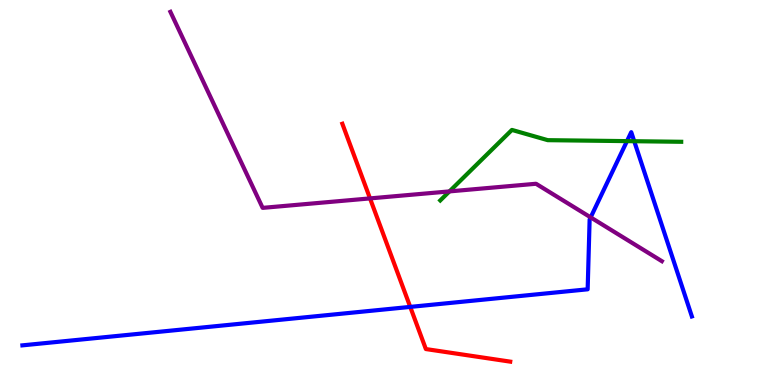[{'lines': ['blue', 'red'], 'intersections': [{'x': 5.29, 'y': 2.03}]}, {'lines': ['green', 'red'], 'intersections': []}, {'lines': ['purple', 'red'], 'intersections': [{'x': 4.77, 'y': 4.85}]}, {'lines': ['blue', 'green'], 'intersections': [{'x': 8.09, 'y': 6.33}, {'x': 8.18, 'y': 6.33}]}, {'lines': ['blue', 'purple'], 'intersections': [{'x': 7.62, 'y': 4.35}]}, {'lines': ['green', 'purple'], 'intersections': [{'x': 5.8, 'y': 5.03}]}]